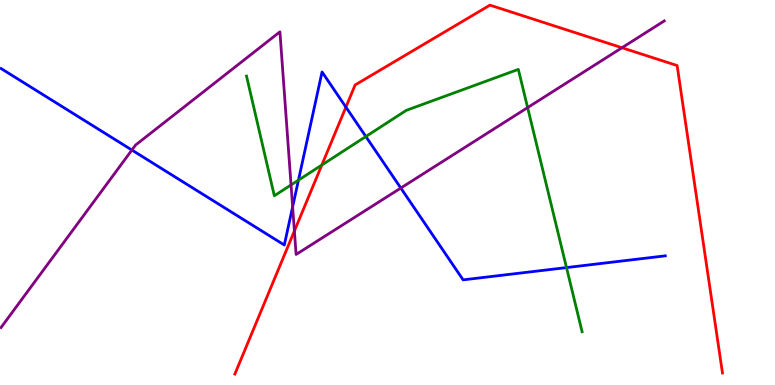[{'lines': ['blue', 'red'], 'intersections': [{'x': 4.46, 'y': 7.22}]}, {'lines': ['green', 'red'], 'intersections': [{'x': 4.15, 'y': 5.71}]}, {'lines': ['purple', 'red'], 'intersections': [{'x': 3.8, 'y': 4.0}, {'x': 8.03, 'y': 8.76}]}, {'lines': ['blue', 'green'], 'intersections': [{'x': 3.85, 'y': 5.32}, {'x': 4.72, 'y': 6.45}, {'x': 7.31, 'y': 3.05}]}, {'lines': ['blue', 'purple'], 'intersections': [{'x': 1.7, 'y': 6.1}, {'x': 3.78, 'y': 4.63}, {'x': 5.17, 'y': 5.12}]}, {'lines': ['green', 'purple'], 'intersections': [{'x': 3.76, 'y': 5.2}, {'x': 6.81, 'y': 7.21}]}]